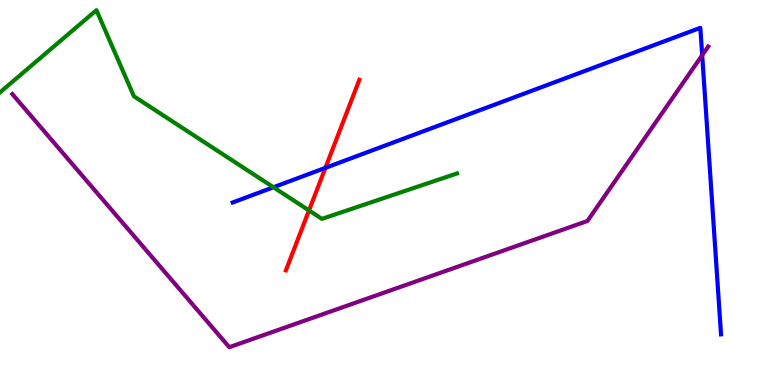[{'lines': ['blue', 'red'], 'intersections': [{'x': 4.2, 'y': 5.64}]}, {'lines': ['green', 'red'], 'intersections': [{'x': 3.99, 'y': 4.53}]}, {'lines': ['purple', 'red'], 'intersections': []}, {'lines': ['blue', 'green'], 'intersections': [{'x': 3.53, 'y': 5.14}]}, {'lines': ['blue', 'purple'], 'intersections': [{'x': 9.06, 'y': 8.57}]}, {'lines': ['green', 'purple'], 'intersections': []}]